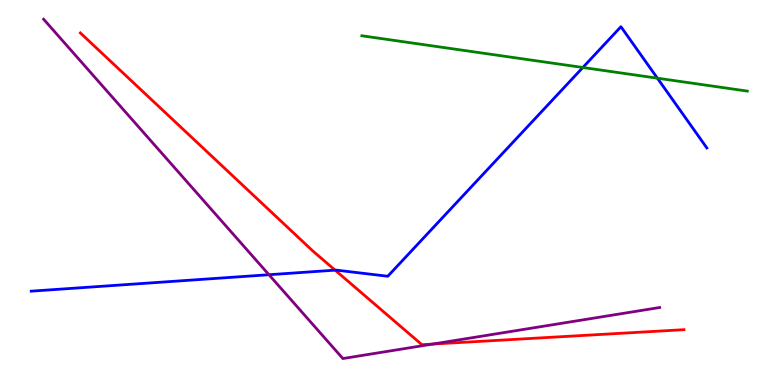[{'lines': ['blue', 'red'], 'intersections': [{'x': 4.32, 'y': 2.98}]}, {'lines': ['green', 'red'], 'intersections': []}, {'lines': ['purple', 'red'], 'intersections': [{'x': 5.58, 'y': 1.06}]}, {'lines': ['blue', 'green'], 'intersections': [{'x': 7.52, 'y': 8.25}, {'x': 8.48, 'y': 7.97}]}, {'lines': ['blue', 'purple'], 'intersections': [{'x': 3.47, 'y': 2.86}]}, {'lines': ['green', 'purple'], 'intersections': []}]